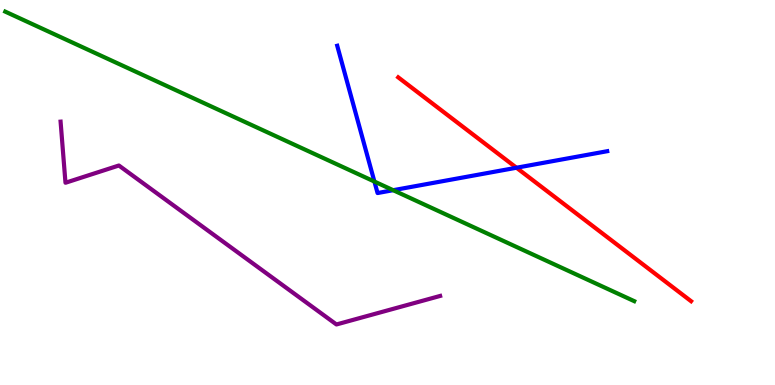[{'lines': ['blue', 'red'], 'intersections': [{'x': 6.66, 'y': 5.64}]}, {'lines': ['green', 'red'], 'intersections': []}, {'lines': ['purple', 'red'], 'intersections': []}, {'lines': ['blue', 'green'], 'intersections': [{'x': 4.83, 'y': 5.28}, {'x': 5.07, 'y': 5.06}]}, {'lines': ['blue', 'purple'], 'intersections': []}, {'lines': ['green', 'purple'], 'intersections': []}]